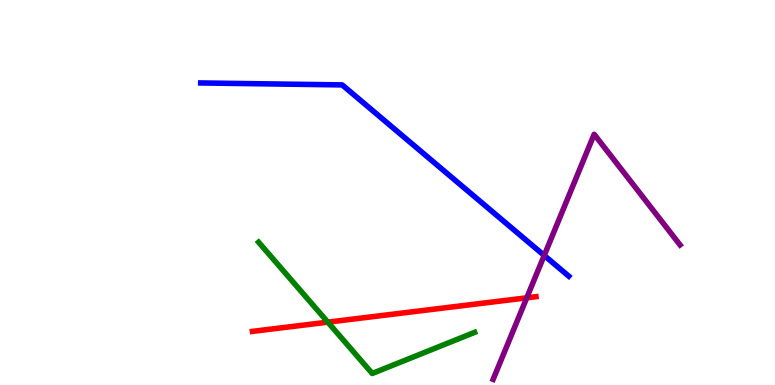[{'lines': ['blue', 'red'], 'intersections': []}, {'lines': ['green', 'red'], 'intersections': [{'x': 4.23, 'y': 1.63}]}, {'lines': ['purple', 'red'], 'intersections': [{'x': 6.8, 'y': 2.26}]}, {'lines': ['blue', 'green'], 'intersections': []}, {'lines': ['blue', 'purple'], 'intersections': [{'x': 7.02, 'y': 3.37}]}, {'lines': ['green', 'purple'], 'intersections': []}]